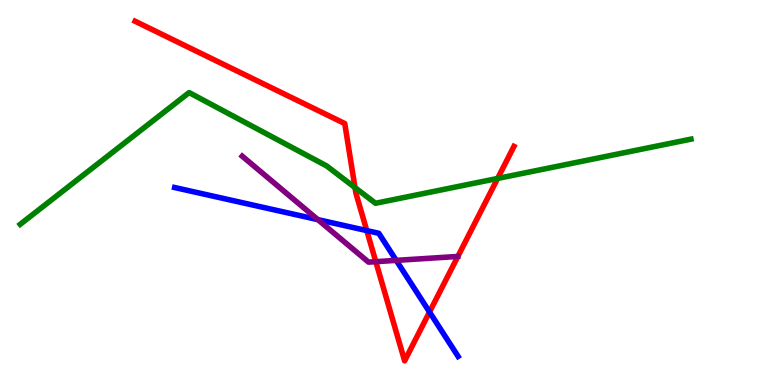[{'lines': ['blue', 'red'], 'intersections': [{'x': 4.73, 'y': 4.01}, {'x': 5.54, 'y': 1.9}]}, {'lines': ['green', 'red'], 'intersections': [{'x': 4.58, 'y': 5.13}, {'x': 6.42, 'y': 5.36}]}, {'lines': ['purple', 'red'], 'intersections': [{'x': 4.85, 'y': 3.2}]}, {'lines': ['blue', 'green'], 'intersections': []}, {'lines': ['blue', 'purple'], 'intersections': [{'x': 4.1, 'y': 4.3}, {'x': 5.11, 'y': 3.24}]}, {'lines': ['green', 'purple'], 'intersections': []}]